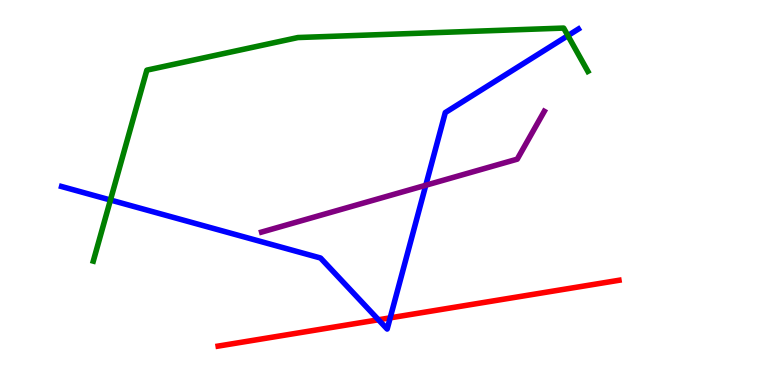[{'lines': ['blue', 'red'], 'intersections': [{'x': 4.88, 'y': 1.69}, {'x': 5.03, 'y': 1.74}]}, {'lines': ['green', 'red'], 'intersections': []}, {'lines': ['purple', 'red'], 'intersections': []}, {'lines': ['blue', 'green'], 'intersections': [{'x': 1.43, 'y': 4.8}, {'x': 7.33, 'y': 9.07}]}, {'lines': ['blue', 'purple'], 'intersections': [{'x': 5.49, 'y': 5.19}]}, {'lines': ['green', 'purple'], 'intersections': []}]